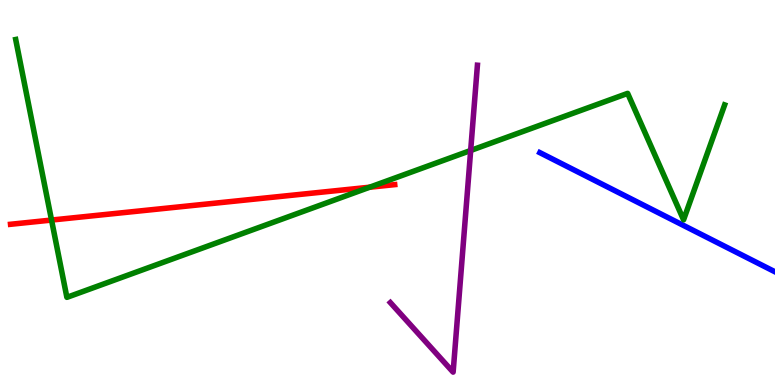[{'lines': ['blue', 'red'], 'intersections': []}, {'lines': ['green', 'red'], 'intersections': [{'x': 0.665, 'y': 4.28}, {'x': 4.77, 'y': 5.14}]}, {'lines': ['purple', 'red'], 'intersections': []}, {'lines': ['blue', 'green'], 'intersections': []}, {'lines': ['blue', 'purple'], 'intersections': []}, {'lines': ['green', 'purple'], 'intersections': [{'x': 6.07, 'y': 6.09}]}]